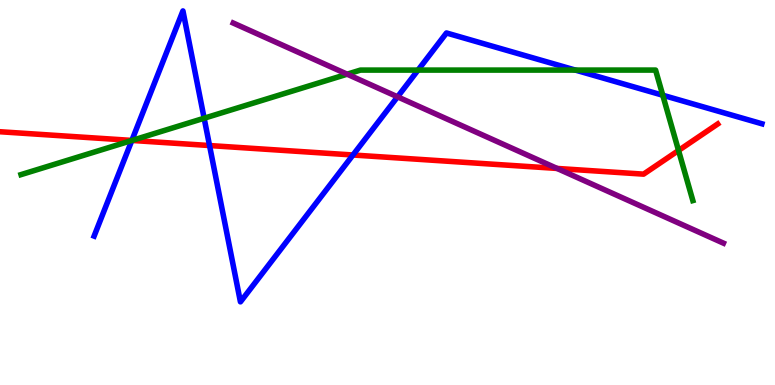[{'lines': ['blue', 'red'], 'intersections': [{'x': 1.7, 'y': 6.35}, {'x': 2.7, 'y': 6.22}, {'x': 4.55, 'y': 5.97}]}, {'lines': ['green', 'red'], 'intersections': [{'x': 1.7, 'y': 6.35}, {'x': 8.76, 'y': 6.09}]}, {'lines': ['purple', 'red'], 'intersections': [{'x': 7.19, 'y': 5.62}]}, {'lines': ['blue', 'green'], 'intersections': [{'x': 1.7, 'y': 6.35}, {'x': 2.63, 'y': 6.93}, {'x': 5.39, 'y': 8.18}, {'x': 7.42, 'y': 8.18}, {'x': 8.55, 'y': 7.53}]}, {'lines': ['blue', 'purple'], 'intersections': [{'x': 5.13, 'y': 7.49}]}, {'lines': ['green', 'purple'], 'intersections': [{'x': 4.48, 'y': 8.07}]}]